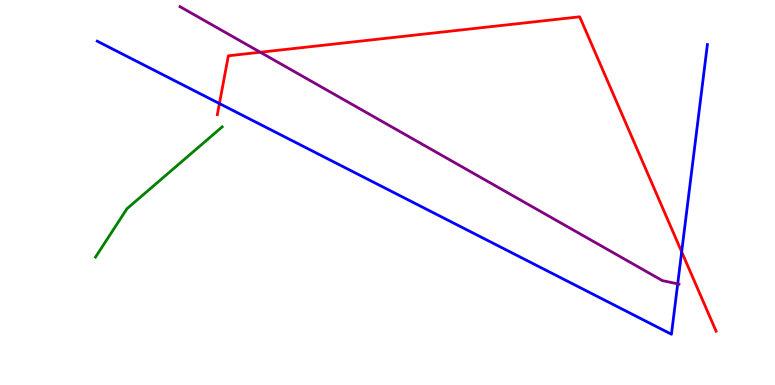[{'lines': ['blue', 'red'], 'intersections': [{'x': 2.83, 'y': 7.31}, {'x': 8.8, 'y': 3.46}]}, {'lines': ['green', 'red'], 'intersections': []}, {'lines': ['purple', 'red'], 'intersections': [{'x': 3.36, 'y': 8.64}]}, {'lines': ['blue', 'green'], 'intersections': []}, {'lines': ['blue', 'purple'], 'intersections': [{'x': 8.74, 'y': 2.63}]}, {'lines': ['green', 'purple'], 'intersections': []}]